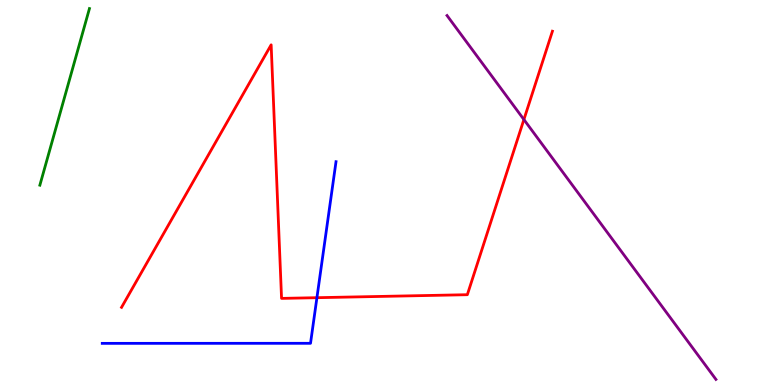[{'lines': ['blue', 'red'], 'intersections': [{'x': 4.09, 'y': 2.27}]}, {'lines': ['green', 'red'], 'intersections': []}, {'lines': ['purple', 'red'], 'intersections': [{'x': 6.76, 'y': 6.89}]}, {'lines': ['blue', 'green'], 'intersections': []}, {'lines': ['blue', 'purple'], 'intersections': []}, {'lines': ['green', 'purple'], 'intersections': []}]